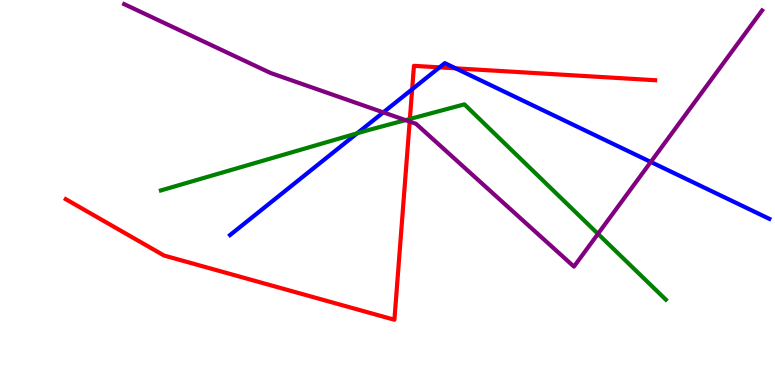[{'lines': ['blue', 'red'], 'intersections': [{'x': 5.32, 'y': 7.68}, {'x': 5.67, 'y': 8.25}, {'x': 5.88, 'y': 8.23}]}, {'lines': ['green', 'red'], 'intersections': [{'x': 5.29, 'y': 6.91}]}, {'lines': ['purple', 'red'], 'intersections': [{'x': 5.29, 'y': 6.84}]}, {'lines': ['blue', 'green'], 'intersections': [{'x': 4.61, 'y': 6.54}]}, {'lines': ['blue', 'purple'], 'intersections': [{'x': 4.95, 'y': 7.08}, {'x': 8.4, 'y': 5.79}]}, {'lines': ['green', 'purple'], 'intersections': [{'x': 5.23, 'y': 6.88}, {'x': 7.72, 'y': 3.93}]}]